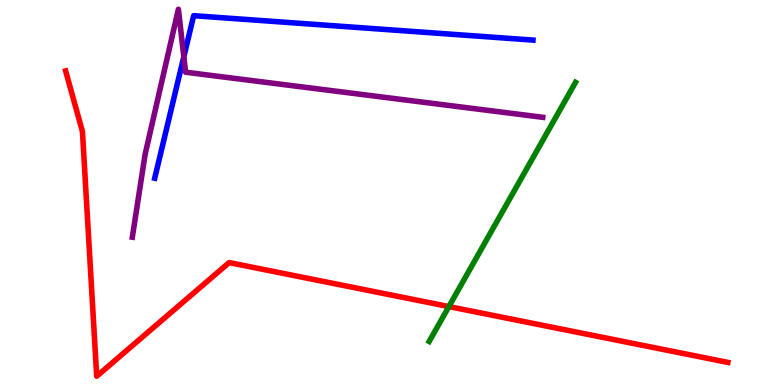[{'lines': ['blue', 'red'], 'intersections': []}, {'lines': ['green', 'red'], 'intersections': [{'x': 5.79, 'y': 2.04}]}, {'lines': ['purple', 'red'], 'intersections': []}, {'lines': ['blue', 'green'], 'intersections': []}, {'lines': ['blue', 'purple'], 'intersections': [{'x': 2.37, 'y': 8.53}]}, {'lines': ['green', 'purple'], 'intersections': []}]